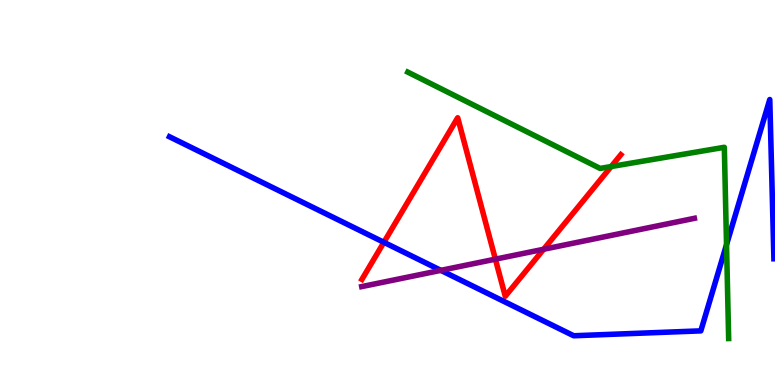[{'lines': ['blue', 'red'], 'intersections': [{'x': 4.95, 'y': 3.71}]}, {'lines': ['green', 'red'], 'intersections': [{'x': 7.89, 'y': 5.67}]}, {'lines': ['purple', 'red'], 'intersections': [{'x': 6.39, 'y': 3.27}, {'x': 7.01, 'y': 3.53}]}, {'lines': ['blue', 'green'], 'intersections': [{'x': 9.37, 'y': 3.65}]}, {'lines': ['blue', 'purple'], 'intersections': [{'x': 5.69, 'y': 2.98}]}, {'lines': ['green', 'purple'], 'intersections': []}]